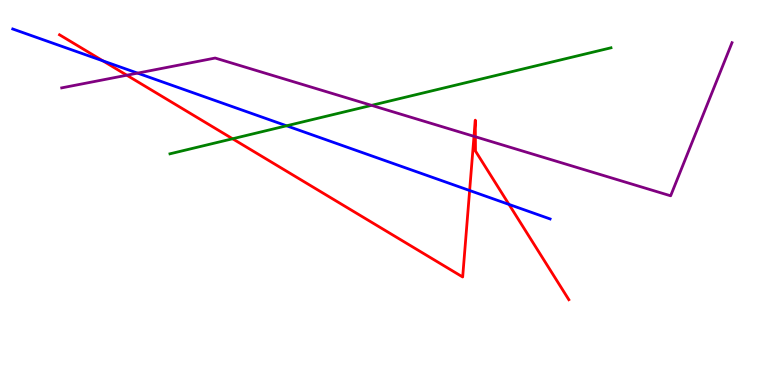[{'lines': ['blue', 'red'], 'intersections': [{'x': 1.33, 'y': 8.42}, {'x': 6.06, 'y': 5.05}, {'x': 6.57, 'y': 4.69}]}, {'lines': ['green', 'red'], 'intersections': [{'x': 3.0, 'y': 6.4}]}, {'lines': ['purple', 'red'], 'intersections': [{'x': 1.64, 'y': 8.05}, {'x': 6.12, 'y': 6.46}, {'x': 6.13, 'y': 6.45}]}, {'lines': ['blue', 'green'], 'intersections': [{'x': 3.7, 'y': 6.73}]}, {'lines': ['blue', 'purple'], 'intersections': [{'x': 1.78, 'y': 8.1}]}, {'lines': ['green', 'purple'], 'intersections': [{'x': 4.79, 'y': 7.26}]}]